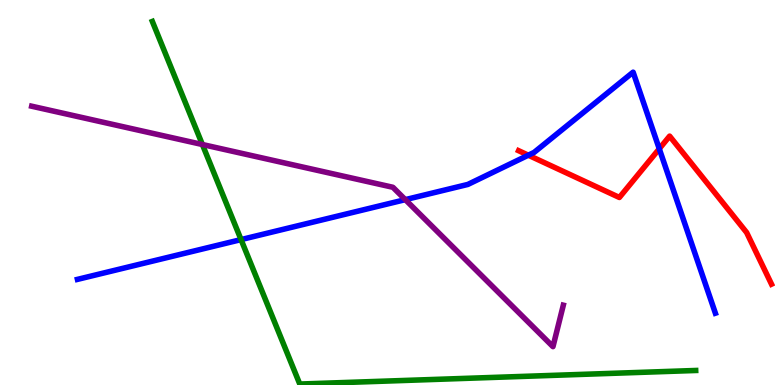[{'lines': ['blue', 'red'], 'intersections': [{'x': 6.82, 'y': 5.97}, {'x': 8.51, 'y': 6.14}]}, {'lines': ['green', 'red'], 'intersections': []}, {'lines': ['purple', 'red'], 'intersections': []}, {'lines': ['blue', 'green'], 'intersections': [{'x': 3.11, 'y': 3.78}]}, {'lines': ['blue', 'purple'], 'intersections': [{'x': 5.23, 'y': 4.81}]}, {'lines': ['green', 'purple'], 'intersections': [{'x': 2.61, 'y': 6.25}]}]